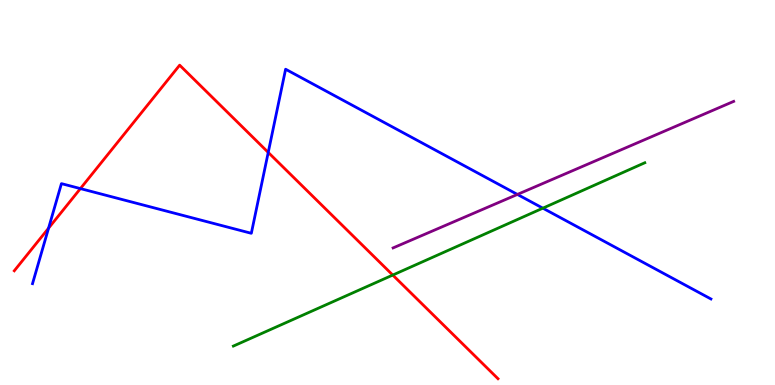[{'lines': ['blue', 'red'], 'intersections': [{'x': 0.627, 'y': 4.07}, {'x': 1.04, 'y': 5.1}, {'x': 3.46, 'y': 6.04}]}, {'lines': ['green', 'red'], 'intersections': [{'x': 5.07, 'y': 2.86}]}, {'lines': ['purple', 'red'], 'intersections': []}, {'lines': ['blue', 'green'], 'intersections': [{'x': 7.0, 'y': 4.59}]}, {'lines': ['blue', 'purple'], 'intersections': [{'x': 6.68, 'y': 4.95}]}, {'lines': ['green', 'purple'], 'intersections': []}]